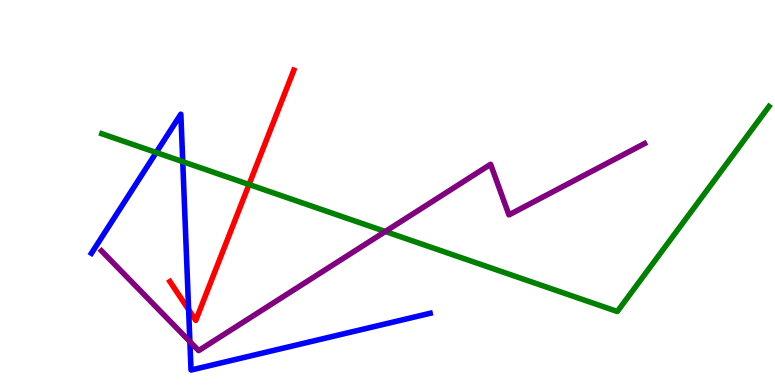[{'lines': ['blue', 'red'], 'intersections': [{'x': 2.43, 'y': 1.96}]}, {'lines': ['green', 'red'], 'intersections': [{'x': 3.21, 'y': 5.21}]}, {'lines': ['purple', 'red'], 'intersections': []}, {'lines': ['blue', 'green'], 'intersections': [{'x': 2.02, 'y': 6.04}, {'x': 2.36, 'y': 5.8}]}, {'lines': ['blue', 'purple'], 'intersections': [{'x': 2.45, 'y': 1.13}]}, {'lines': ['green', 'purple'], 'intersections': [{'x': 4.97, 'y': 3.99}]}]